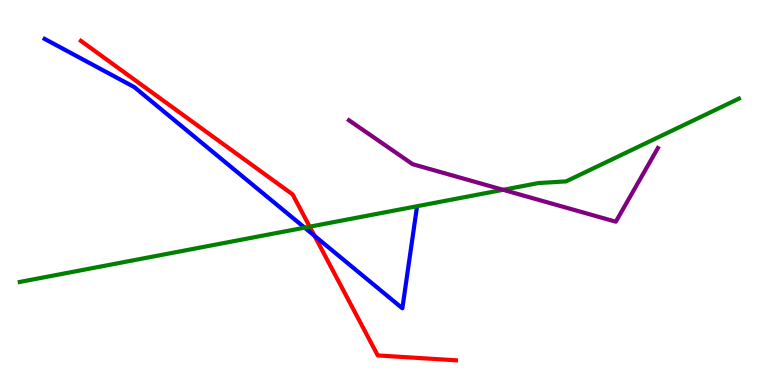[{'lines': ['blue', 'red'], 'intersections': [{'x': 4.06, 'y': 3.88}]}, {'lines': ['green', 'red'], 'intersections': [{'x': 4.0, 'y': 4.11}]}, {'lines': ['purple', 'red'], 'intersections': []}, {'lines': ['blue', 'green'], 'intersections': [{'x': 3.93, 'y': 4.09}]}, {'lines': ['blue', 'purple'], 'intersections': []}, {'lines': ['green', 'purple'], 'intersections': [{'x': 6.49, 'y': 5.07}]}]